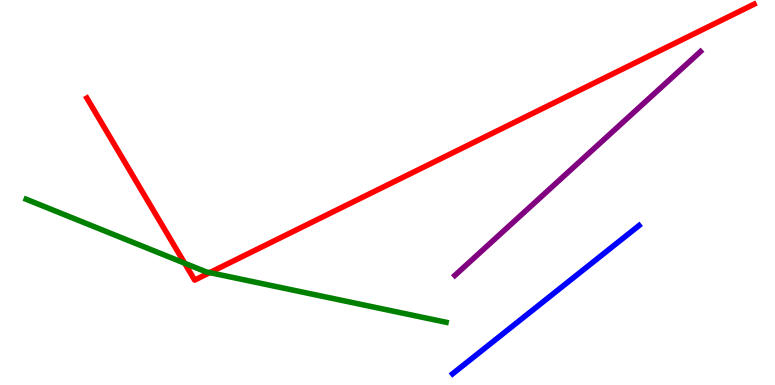[{'lines': ['blue', 'red'], 'intersections': []}, {'lines': ['green', 'red'], 'intersections': [{'x': 2.38, 'y': 3.16}, {'x': 2.71, 'y': 2.92}]}, {'lines': ['purple', 'red'], 'intersections': []}, {'lines': ['blue', 'green'], 'intersections': []}, {'lines': ['blue', 'purple'], 'intersections': []}, {'lines': ['green', 'purple'], 'intersections': []}]